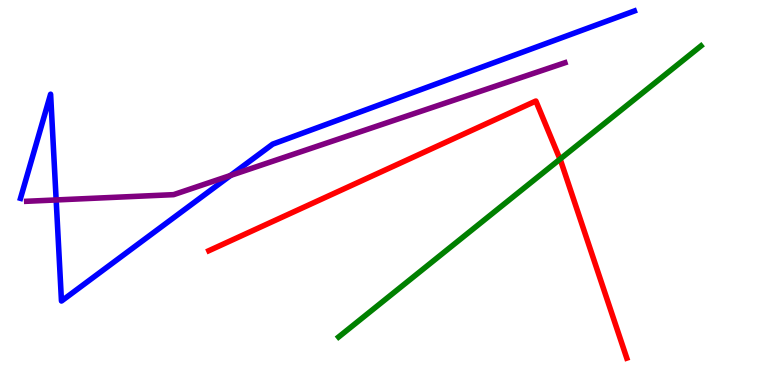[{'lines': ['blue', 'red'], 'intersections': []}, {'lines': ['green', 'red'], 'intersections': [{'x': 7.23, 'y': 5.87}]}, {'lines': ['purple', 'red'], 'intersections': []}, {'lines': ['blue', 'green'], 'intersections': []}, {'lines': ['blue', 'purple'], 'intersections': [{'x': 0.725, 'y': 4.81}, {'x': 2.97, 'y': 5.44}]}, {'lines': ['green', 'purple'], 'intersections': []}]